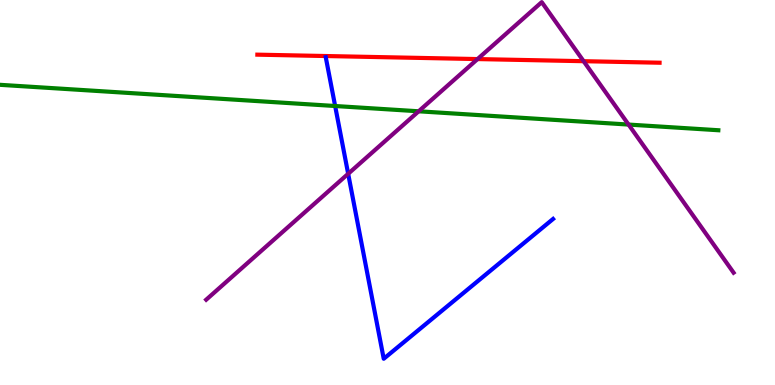[{'lines': ['blue', 'red'], 'intersections': []}, {'lines': ['green', 'red'], 'intersections': []}, {'lines': ['purple', 'red'], 'intersections': [{'x': 6.16, 'y': 8.47}, {'x': 7.53, 'y': 8.41}]}, {'lines': ['blue', 'green'], 'intersections': [{'x': 4.32, 'y': 7.25}]}, {'lines': ['blue', 'purple'], 'intersections': [{'x': 4.49, 'y': 5.49}]}, {'lines': ['green', 'purple'], 'intersections': [{'x': 5.4, 'y': 7.11}, {'x': 8.11, 'y': 6.76}]}]